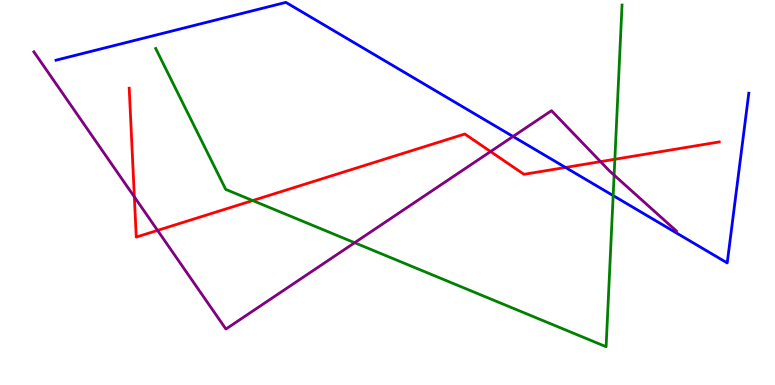[{'lines': ['blue', 'red'], 'intersections': [{'x': 7.3, 'y': 5.65}]}, {'lines': ['green', 'red'], 'intersections': [{'x': 3.26, 'y': 4.79}, {'x': 7.93, 'y': 5.86}]}, {'lines': ['purple', 'red'], 'intersections': [{'x': 1.73, 'y': 4.89}, {'x': 2.03, 'y': 4.02}, {'x': 6.33, 'y': 6.06}, {'x': 7.75, 'y': 5.8}]}, {'lines': ['blue', 'green'], 'intersections': [{'x': 7.91, 'y': 4.92}]}, {'lines': ['blue', 'purple'], 'intersections': [{'x': 6.62, 'y': 6.46}]}, {'lines': ['green', 'purple'], 'intersections': [{'x': 4.58, 'y': 3.7}, {'x': 7.92, 'y': 5.45}]}]